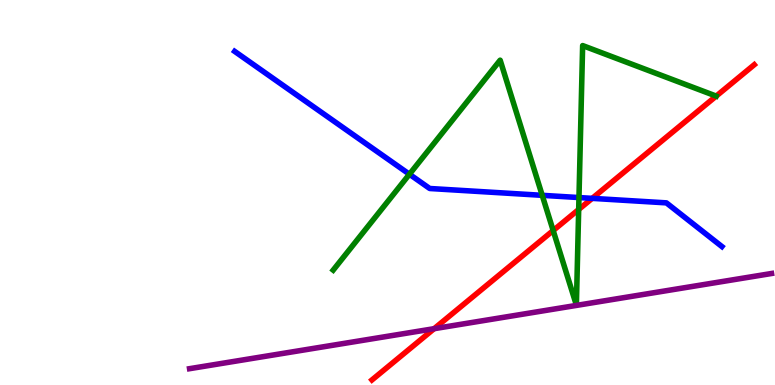[{'lines': ['blue', 'red'], 'intersections': [{'x': 7.64, 'y': 4.85}]}, {'lines': ['green', 'red'], 'intersections': [{'x': 7.14, 'y': 4.01}, {'x': 7.47, 'y': 4.56}]}, {'lines': ['purple', 'red'], 'intersections': [{'x': 5.6, 'y': 1.46}]}, {'lines': ['blue', 'green'], 'intersections': [{'x': 5.28, 'y': 5.47}, {'x': 7.0, 'y': 4.93}, {'x': 7.47, 'y': 4.87}]}, {'lines': ['blue', 'purple'], 'intersections': []}, {'lines': ['green', 'purple'], 'intersections': []}]